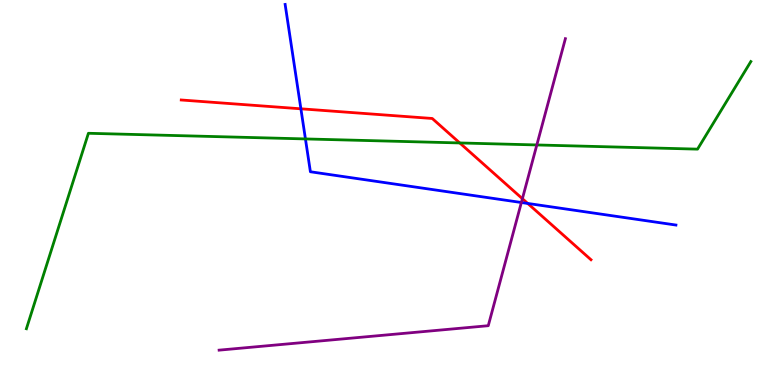[{'lines': ['blue', 'red'], 'intersections': [{'x': 3.88, 'y': 7.17}, {'x': 6.81, 'y': 4.72}]}, {'lines': ['green', 'red'], 'intersections': [{'x': 5.93, 'y': 6.29}]}, {'lines': ['purple', 'red'], 'intersections': [{'x': 6.74, 'y': 4.84}]}, {'lines': ['blue', 'green'], 'intersections': [{'x': 3.94, 'y': 6.39}]}, {'lines': ['blue', 'purple'], 'intersections': [{'x': 6.73, 'y': 4.74}]}, {'lines': ['green', 'purple'], 'intersections': [{'x': 6.93, 'y': 6.23}]}]